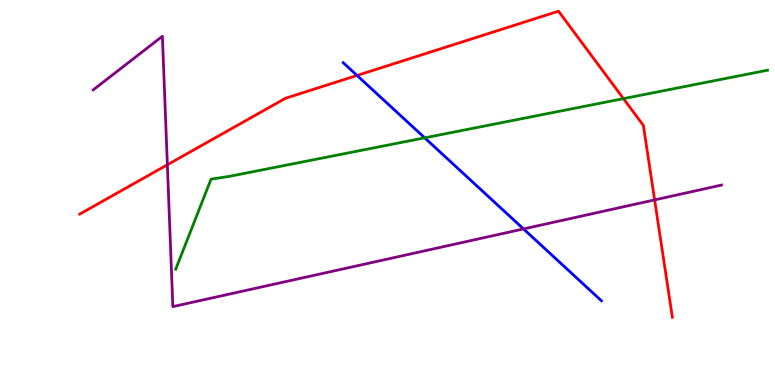[{'lines': ['blue', 'red'], 'intersections': [{'x': 4.61, 'y': 8.04}]}, {'lines': ['green', 'red'], 'intersections': [{'x': 8.04, 'y': 7.44}]}, {'lines': ['purple', 'red'], 'intersections': [{'x': 2.16, 'y': 5.72}, {'x': 8.45, 'y': 4.81}]}, {'lines': ['blue', 'green'], 'intersections': [{'x': 5.48, 'y': 6.42}]}, {'lines': ['blue', 'purple'], 'intersections': [{'x': 6.76, 'y': 4.05}]}, {'lines': ['green', 'purple'], 'intersections': []}]